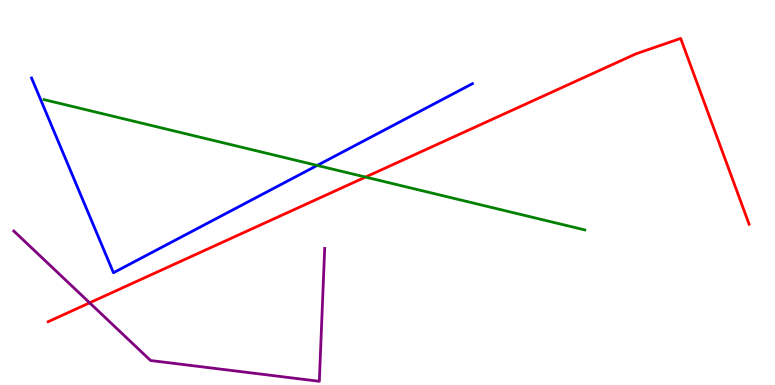[{'lines': ['blue', 'red'], 'intersections': []}, {'lines': ['green', 'red'], 'intersections': [{'x': 4.72, 'y': 5.4}]}, {'lines': ['purple', 'red'], 'intersections': [{'x': 1.16, 'y': 2.13}]}, {'lines': ['blue', 'green'], 'intersections': [{'x': 4.09, 'y': 5.7}]}, {'lines': ['blue', 'purple'], 'intersections': []}, {'lines': ['green', 'purple'], 'intersections': []}]